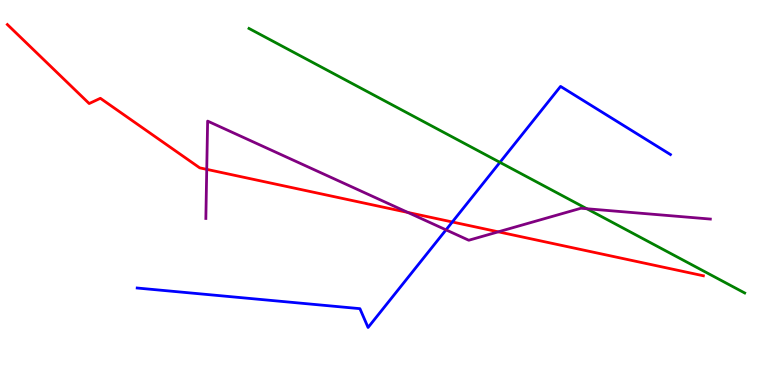[{'lines': ['blue', 'red'], 'intersections': [{'x': 5.84, 'y': 4.23}]}, {'lines': ['green', 'red'], 'intersections': []}, {'lines': ['purple', 'red'], 'intersections': [{'x': 2.67, 'y': 5.6}, {'x': 5.26, 'y': 4.48}, {'x': 6.43, 'y': 3.98}]}, {'lines': ['blue', 'green'], 'intersections': [{'x': 6.45, 'y': 5.78}]}, {'lines': ['blue', 'purple'], 'intersections': [{'x': 5.76, 'y': 4.03}]}, {'lines': ['green', 'purple'], 'intersections': [{'x': 7.57, 'y': 4.58}]}]